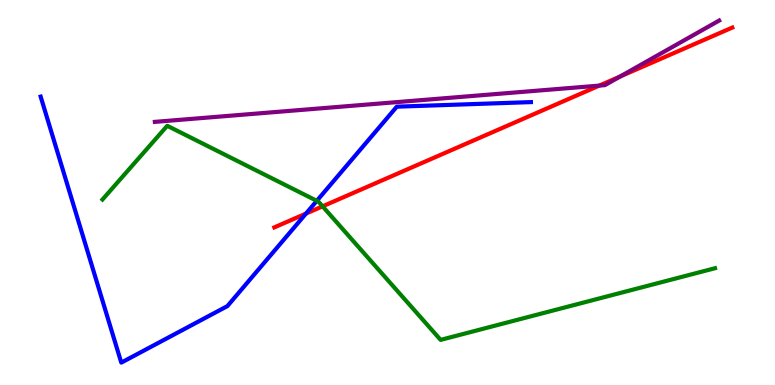[{'lines': ['blue', 'red'], 'intersections': [{'x': 3.95, 'y': 4.45}]}, {'lines': ['green', 'red'], 'intersections': [{'x': 4.16, 'y': 4.64}]}, {'lines': ['purple', 'red'], 'intersections': [{'x': 7.73, 'y': 7.78}, {'x': 8.0, 'y': 8.01}]}, {'lines': ['blue', 'green'], 'intersections': [{'x': 4.09, 'y': 4.78}]}, {'lines': ['blue', 'purple'], 'intersections': []}, {'lines': ['green', 'purple'], 'intersections': []}]